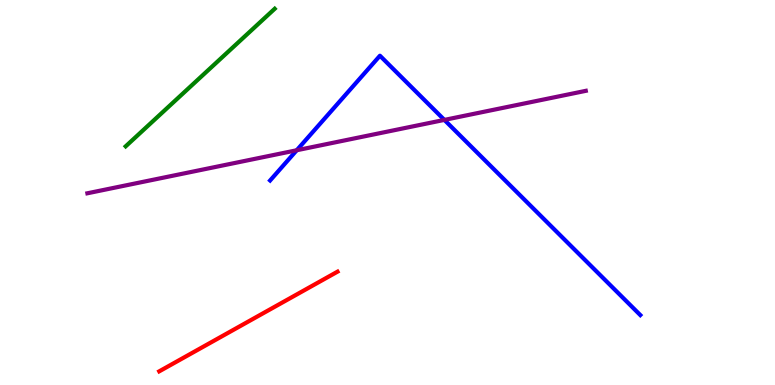[{'lines': ['blue', 'red'], 'intersections': []}, {'lines': ['green', 'red'], 'intersections': []}, {'lines': ['purple', 'red'], 'intersections': []}, {'lines': ['blue', 'green'], 'intersections': []}, {'lines': ['blue', 'purple'], 'intersections': [{'x': 3.83, 'y': 6.1}, {'x': 5.73, 'y': 6.89}]}, {'lines': ['green', 'purple'], 'intersections': []}]